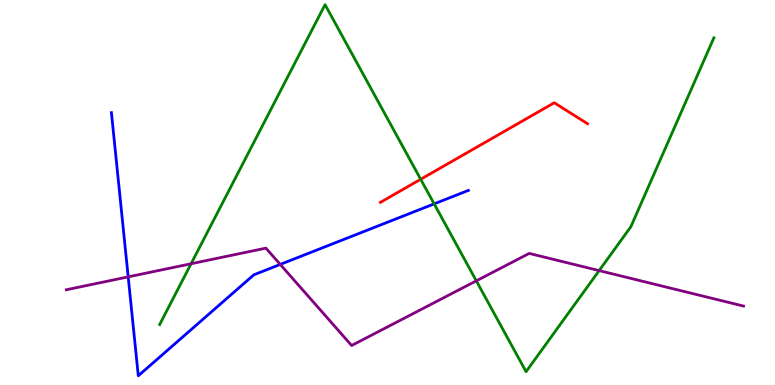[{'lines': ['blue', 'red'], 'intersections': []}, {'lines': ['green', 'red'], 'intersections': [{'x': 5.43, 'y': 5.34}]}, {'lines': ['purple', 'red'], 'intersections': []}, {'lines': ['blue', 'green'], 'intersections': [{'x': 5.6, 'y': 4.7}]}, {'lines': ['blue', 'purple'], 'intersections': [{'x': 1.65, 'y': 2.81}, {'x': 3.62, 'y': 3.13}]}, {'lines': ['green', 'purple'], 'intersections': [{'x': 2.47, 'y': 3.15}, {'x': 6.15, 'y': 2.71}, {'x': 7.73, 'y': 2.97}]}]